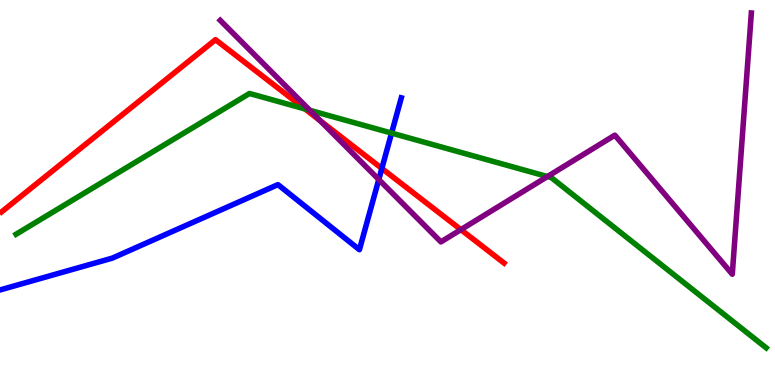[{'lines': ['blue', 'red'], 'intersections': [{'x': 4.93, 'y': 5.63}]}, {'lines': ['green', 'red'], 'intersections': [{'x': 3.94, 'y': 7.17}]}, {'lines': ['purple', 'red'], 'intersections': [{'x': 4.13, 'y': 6.86}, {'x': 5.95, 'y': 4.04}]}, {'lines': ['blue', 'green'], 'intersections': [{'x': 5.05, 'y': 6.54}]}, {'lines': ['blue', 'purple'], 'intersections': [{'x': 4.89, 'y': 5.34}]}, {'lines': ['green', 'purple'], 'intersections': [{'x': 4.0, 'y': 7.14}, {'x': 7.06, 'y': 5.41}]}]